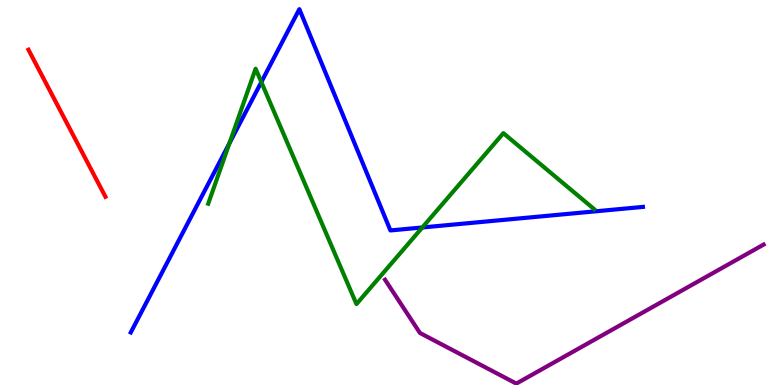[{'lines': ['blue', 'red'], 'intersections': []}, {'lines': ['green', 'red'], 'intersections': []}, {'lines': ['purple', 'red'], 'intersections': []}, {'lines': ['blue', 'green'], 'intersections': [{'x': 2.96, 'y': 6.28}, {'x': 3.37, 'y': 7.87}, {'x': 5.45, 'y': 4.09}]}, {'lines': ['blue', 'purple'], 'intersections': []}, {'lines': ['green', 'purple'], 'intersections': []}]